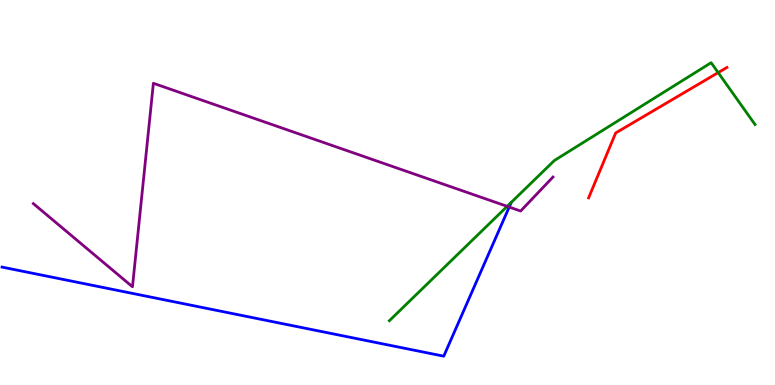[{'lines': ['blue', 'red'], 'intersections': []}, {'lines': ['green', 'red'], 'intersections': [{'x': 9.27, 'y': 8.11}]}, {'lines': ['purple', 'red'], 'intersections': []}, {'lines': ['blue', 'green'], 'intersections': []}, {'lines': ['blue', 'purple'], 'intersections': [{'x': 6.57, 'y': 4.62}]}, {'lines': ['green', 'purple'], 'intersections': [{'x': 6.54, 'y': 4.64}]}]